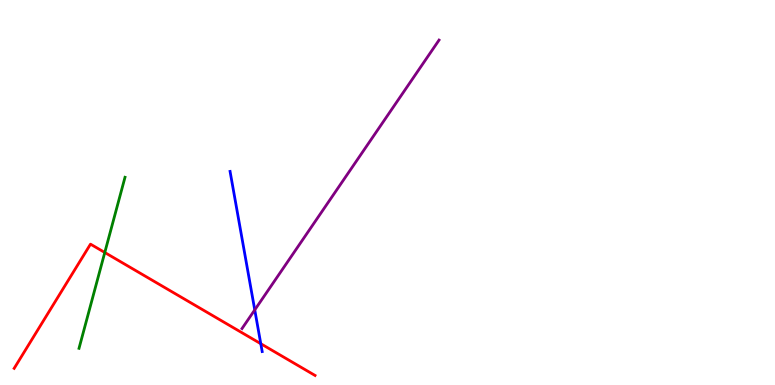[{'lines': ['blue', 'red'], 'intersections': [{'x': 3.37, 'y': 1.07}]}, {'lines': ['green', 'red'], 'intersections': [{'x': 1.35, 'y': 3.44}]}, {'lines': ['purple', 'red'], 'intersections': []}, {'lines': ['blue', 'green'], 'intersections': []}, {'lines': ['blue', 'purple'], 'intersections': [{'x': 3.29, 'y': 1.95}]}, {'lines': ['green', 'purple'], 'intersections': []}]